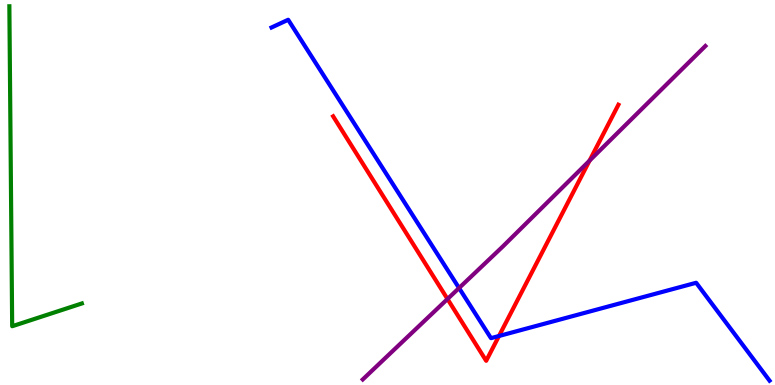[{'lines': ['blue', 'red'], 'intersections': [{'x': 6.44, 'y': 1.27}]}, {'lines': ['green', 'red'], 'intersections': []}, {'lines': ['purple', 'red'], 'intersections': [{'x': 5.77, 'y': 2.23}, {'x': 7.61, 'y': 5.83}]}, {'lines': ['blue', 'green'], 'intersections': []}, {'lines': ['blue', 'purple'], 'intersections': [{'x': 5.92, 'y': 2.52}]}, {'lines': ['green', 'purple'], 'intersections': []}]